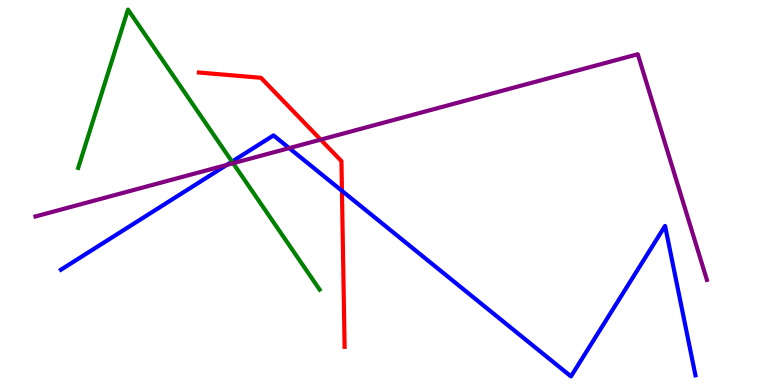[{'lines': ['blue', 'red'], 'intersections': [{'x': 4.41, 'y': 5.04}]}, {'lines': ['green', 'red'], 'intersections': []}, {'lines': ['purple', 'red'], 'intersections': [{'x': 4.14, 'y': 6.37}]}, {'lines': ['blue', 'green'], 'intersections': [{'x': 2.99, 'y': 5.8}]}, {'lines': ['blue', 'purple'], 'intersections': [{'x': 2.93, 'y': 5.72}, {'x': 3.73, 'y': 6.15}]}, {'lines': ['green', 'purple'], 'intersections': [{'x': 3.01, 'y': 5.76}]}]